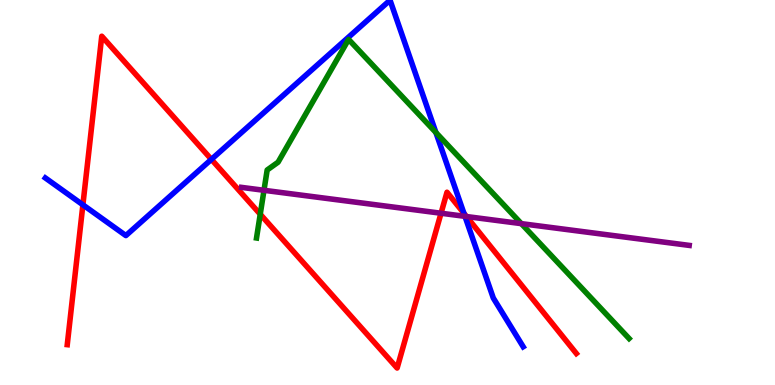[{'lines': ['blue', 'red'], 'intersections': [{'x': 1.07, 'y': 4.68}, {'x': 2.73, 'y': 5.86}, {'x': 5.99, 'y': 4.46}]}, {'lines': ['green', 'red'], 'intersections': [{'x': 3.36, 'y': 4.44}]}, {'lines': ['purple', 'red'], 'intersections': [{'x': 5.69, 'y': 4.46}, {'x': 6.02, 'y': 4.38}]}, {'lines': ['blue', 'green'], 'intersections': [{'x': 5.62, 'y': 6.56}]}, {'lines': ['blue', 'purple'], 'intersections': [{'x': 6.0, 'y': 4.38}]}, {'lines': ['green', 'purple'], 'intersections': [{'x': 3.41, 'y': 5.06}, {'x': 6.73, 'y': 4.19}]}]